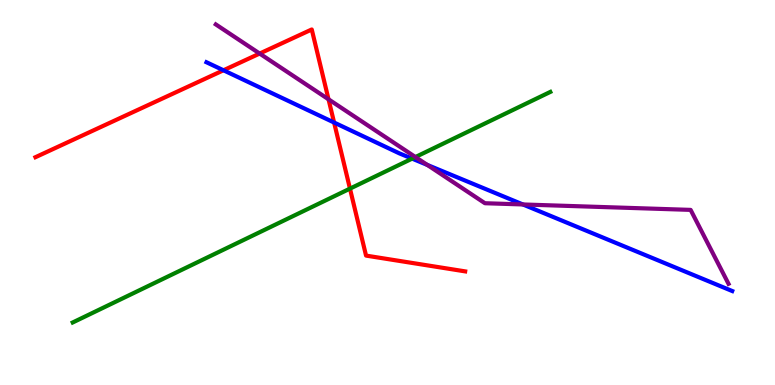[{'lines': ['blue', 'red'], 'intersections': [{'x': 2.88, 'y': 8.17}, {'x': 4.31, 'y': 6.82}]}, {'lines': ['green', 'red'], 'intersections': [{'x': 4.52, 'y': 5.1}]}, {'lines': ['purple', 'red'], 'intersections': [{'x': 3.35, 'y': 8.61}, {'x': 4.24, 'y': 7.42}]}, {'lines': ['blue', 'green'], 'intersections': [{'x': 5.32, 'y': 5.88}]}, {'lines': ['blue', 'purple'], 'intersections': [{'x': 5.51, 'y': 5.72}, {'x': 6.75, 'y': 4.69}]}, {'lines': ['green', 'purple'], 'intersections': [{'x': 5.36, 'y': 5.92}]}]